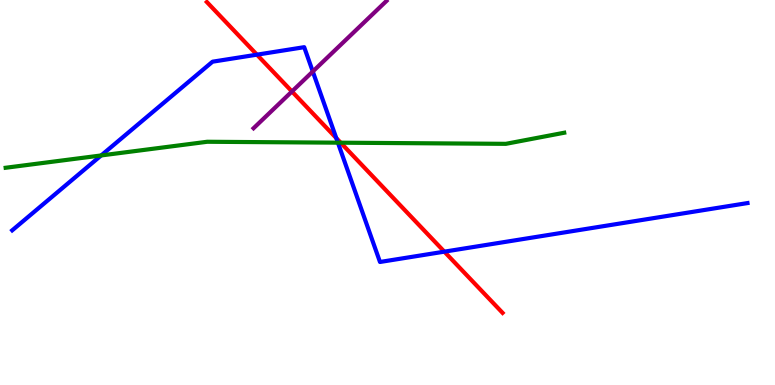[{'lines': ['blue', 'red'], 'intersections': [{'x': 3.32, 'y': 8.58}, {'x': 4.34, 'y': 6.41}, {'x': 5.73, 'y': 3.46}]}, {'lines': ['green', 'red'], 'intersections': [{'x': 4.4, 'y': 6.29}]}, {'lines': ['purple', 'red'], 'intersections': [{'x': 3.77, 'y': 7.62}]}, {'lines': ['blue', 'green'], 'intersections': [{'x': 1.31, 'y': 5.96}, {'x': 4.36, 'y': 6.29}]}, {'lines': ['blue', 'purple'], 'intersections': [{'x': 4.04, 'y': 8.14}]}, {'lines': ['green', 'purple'], 'intersections': []}]